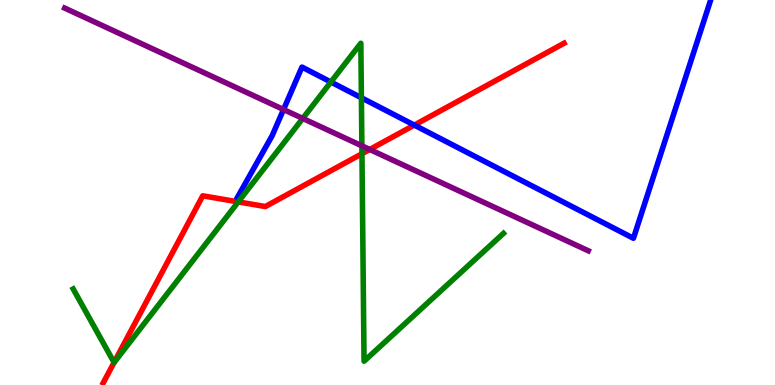[{'lines': ['blue', 'red'], 'intersections': [{'x': 5.35, 'y': 6.75}]}, {'lines': ['green', 'red'], 'intersections': [{'x': 1.47, 'y': 0.585}, {'x': 3.07, 'y': 4.76}, {'x': 4.67, 'y': 6.01}]}, {'lines': ['purple', 'red'], 'intersections': [{'x': 4.77, 'y': 6.12}]}, {'lines': ['blue', 'green'], 'intersections': [{'x': 4.27, 'y': 7.87}, {'x': 4.66, 'y': 7.46}]}, {'lines': ['blue', 'purple'], 'intersections': [{'x': 3.66, 'y': 7.16}]}, {'lines': ['green', 'purple'], 'intersections': [{'x': 3.91, 'y': 6.92}, {'x': 4.67, 'y': 6.21}]}]